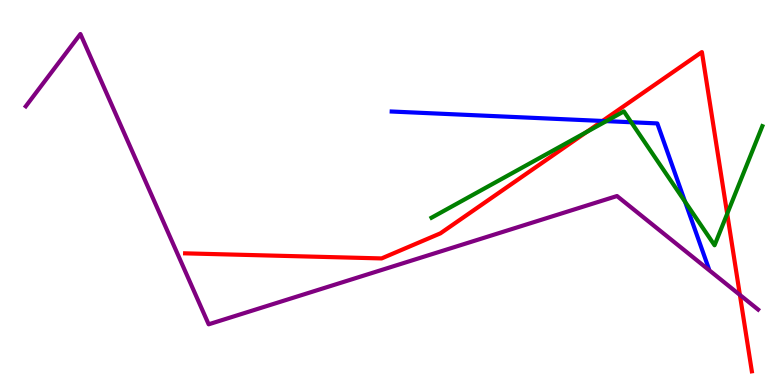[{'lines': ['blue', 'red'], 'intersections': [{'x': 7.77, 'y': 6.86}]}, {'lines': ['green', 'red'], 'intersections': [{'x': 7.57, 'y': 6.57}, {'x': 9.38, 'y': 4.45}]}, {'lines': ['purple', 'red'], 'intersections': [{'x': 9.55, 'y': 2.34}]}, {'lines': ['blue', 'green'], 'intersections': [{'x': 7.82, 'y': 6.85}, {'x': 8.14, 'y': 6.82}, {'x': 8.84, 'y': 4.76}]}, {'lines': ['blue', 'purple'], 'intersections': []}, {'lines': ['green', 'purple'], 'intersections': []}]